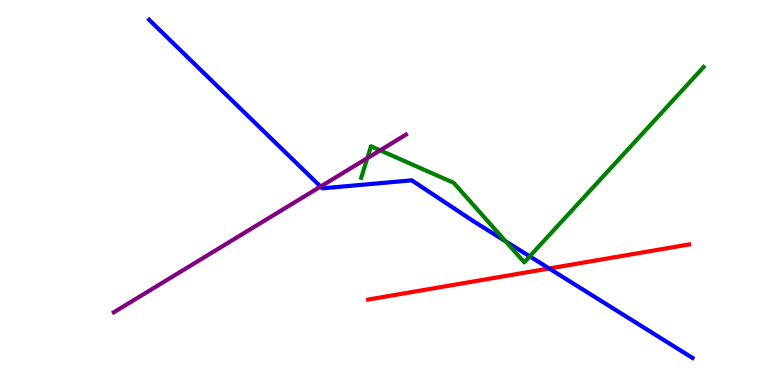[{'lines': ['blue', 'red'], 'intersections': [{'x': 7.09, 'y': 3.03}]}, {'lines': ['green', 'red'], 'intersections': []}, {'lines': ['purple', 'red'], 'intersections': []}, {'lines': ['blue', 'green'], 'intersections': [{'x': 6.52, 'y': 3.73}, {'x': 6.84, 'y': 3.34}]}, {'lines': ['blue', 'purple'], 'intersections': [{'x': 4.14, 'y': 5.15}]}, {'lines': ['green', 'purple'], 'intersections': [{'x': 4.74, 'y': 5.89}, {'x': 4.91, 'y': 6.1}]}]